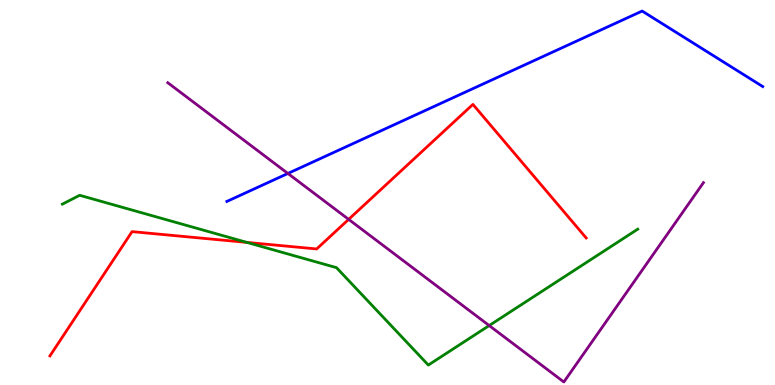[{'lines': ['blue', 'red'], 'intersections': []}, {'lines': ['green', 'red'], 'intersections': [{'x': 3.19, 'y': 3.7}]}, {'lines': ['purple', 'red'], 'intersections': [{'x': 4.5, 'y': 4.3}]}, {'lines': ['blue', 'green'], 'intersections': []}, {'lines': ['blue', 'purple'], 'intersections': [{'x': 3.71, 'y': 5.49}]}, {'lines': ['green', 'purple'], 'intersections': [{'x': 6.31, 'y': 1.54}]}]